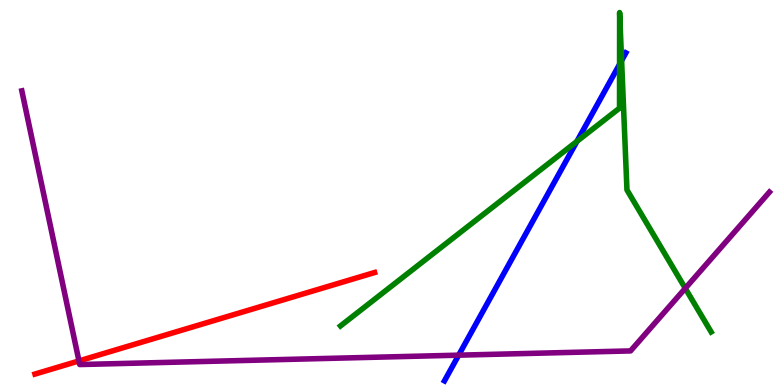[{'lines': ['blue', 'red'], 'intersections': []}, {'lines': ['green', 'red'], 'intersections': []}, {'lines': ['purple', 'red'], 'intersections': [{'x': 1.02, 'y': 0.626}]}, {'lines': ['blue', 'green'], 'intersections': [{'x': 7.44, 'y': 6.33}, {'x': 7.99, 'y': 8.33}, {'x': 8.02, 'y': 8.43}]}, {'lines': ['blue', 'purple'], 'intersections': [{'x': 5.92, 'y': 0.775}]}, {'lines': ['green', 'purple'], 'intersections': [{'x': 8.84, 'y': 2.51}]}]